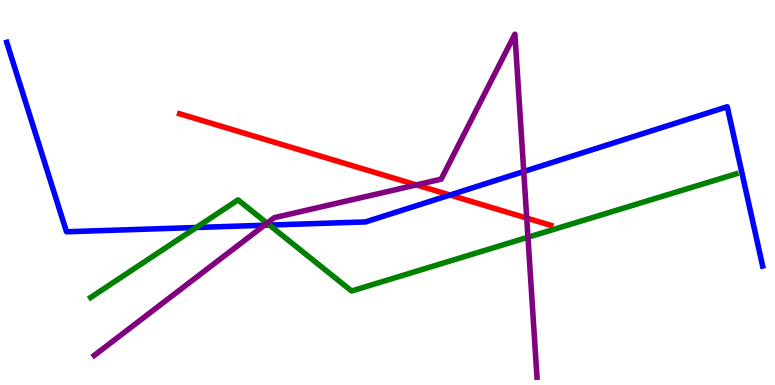[{'lines': ['blue', 'red'], 'intersections': [{'x': 5.81, 'y': 4.93}]}, {'lines': ['green', 'red'], 'intersections': []}, {'lines': ['purple', 'red'], 'intersections': [{'x': 5.37, 'y': 5.2}, {'x': 6.8, 'y': 4.34}]}, {'lines': ['blue', 'green'], 'intersections': [{'x': 2.53, 'y': 4.09}, {'x': 3.48, 'y': 4.15}]}, {'lines': ['blue', 'purple'], 'intersections': [{'x': 3.41, 'y': 4.15}, {'x': 6.76, 'y': 5.54}]}, {'lines': ['green', 'purple'], 'intersections': [{'x': 3.45, 'y': 4.2}, {'x': 6.81, 'y': 3.84}]}]